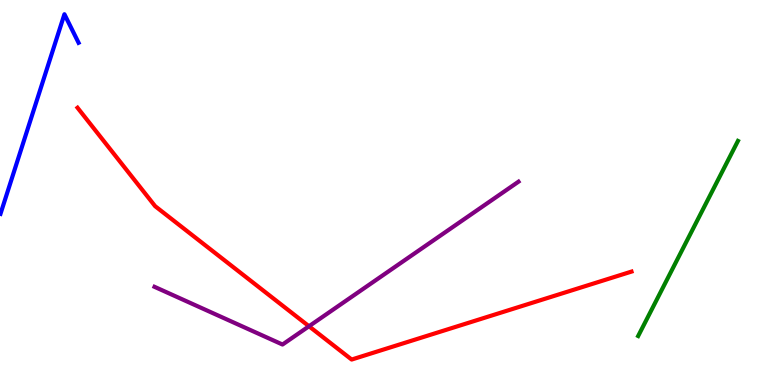[{'lines': ['blue', 'red'], 'intersections': []}, {'lines': ['green', 'red'], 'intersections': []}, {'lines': ['purple', 'red'], 'intersections': [{'x': 3.99, 'y': 1.53}]}, {'lines': ['blue', 'green'], 'intersections': []}, {'lines': ['blue', 'purple'], 'intersections': []}, {'lines': ['green', 'purple'], 'intersections': []}]